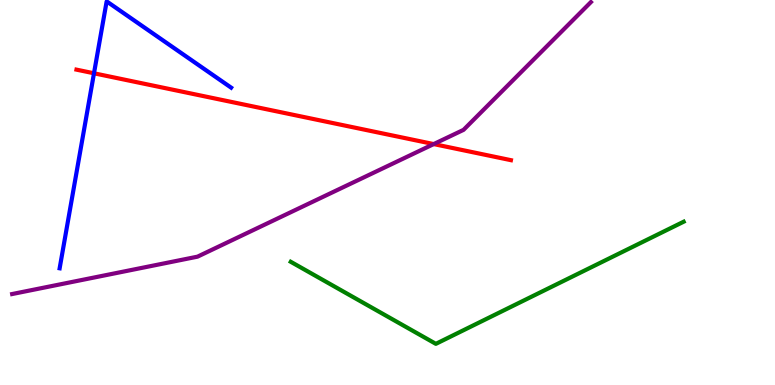[{'lines': ['blue', 'red'], 'intersections': [{'x': 1.21, 'y': 8.1}]}, {'lines': ['green', 'red'], 'intersections': []}, {'lines': ['purple', 'red'], 'intersections': [{'x': 5.6, 'y': 6.26}]}, {'lines': ['blue', 'green'], 'intersections': []}, {'lines': ['blue', 'purple'], 'intersections': []}, {'lines': ['green', 'purple'], 'intersections': []}]